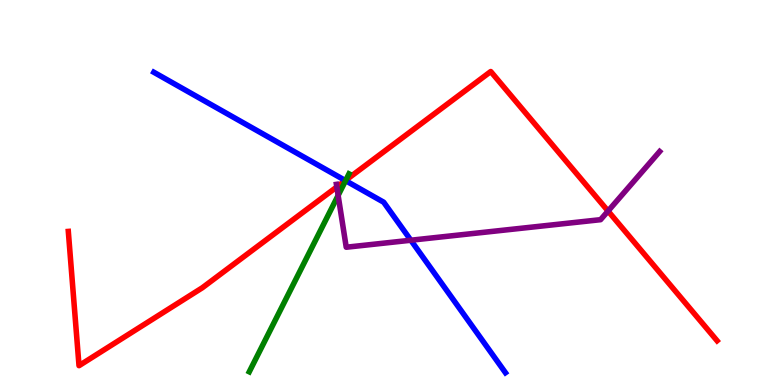[{'lines': ['blue', 'red'], 'intersections': [{'x': 4.46, 'y': 5.31}]}, {'lines': ['green', 'red'], 'intersections': [{'x': 4.46, 'y': 5.32}]}, {'lines': ['purple', 'red'], 'intersections': [{'x': 4.35, 'y': 5.14}, {'x': 7.85, 'y': 4.52}]}, {'lines': ['blue', 'green'], 'intersections': [{'x': 4.46, 'y': 5.31}]}, {'lines': ['blue', 'purple'], 'intersections': [{'x': 5.3, 'y': 3.76}]}, {'lines': ['green', 'purple'], 'intersections': [{'x': 4.36, 'y': 4.92}]}]